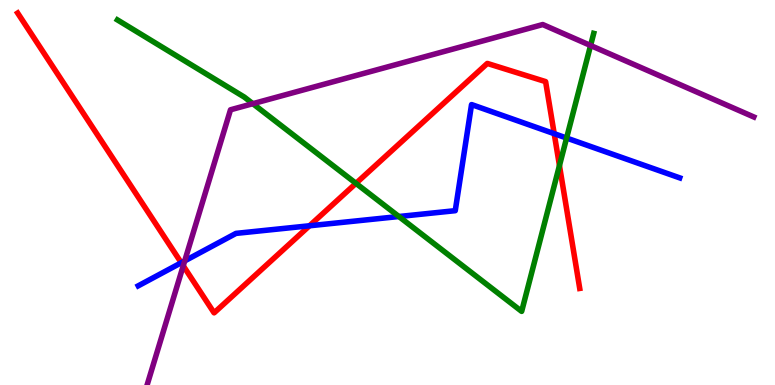[{'lines': ['blue', 'red'], 'intersections': [{'x': 2.34, 'y': 3.18}, {'x': 3.99, 'y': 4.14}, {'x': 7.15, 'y': 6.53}]}, {'lines': ['green', 'red'], 'intersections': [{'x': 4.59, 'y': 5.24}, {'x': 7.22, 'y': 5.7}]}, {'lines': ['purple', 'red'], 'intersections': [{'x': 2.36, 'y': 3.1}]}, {'lines': ['blue', 'green'], 'intersections': [{'x': 5.15, 'y': 4.38}, {'x': 7.31, 'y': 6.41}]}, {'lines': ['blue', 'purple'], 'intersections': [{'x': 2.38, 'y': 3.22}]}, {'lines': ['green', 'purple'], 'intersections': [{'x': 3.26, 'y': 7.31}, {'x': 7.62, 'y': 8.82}]}]